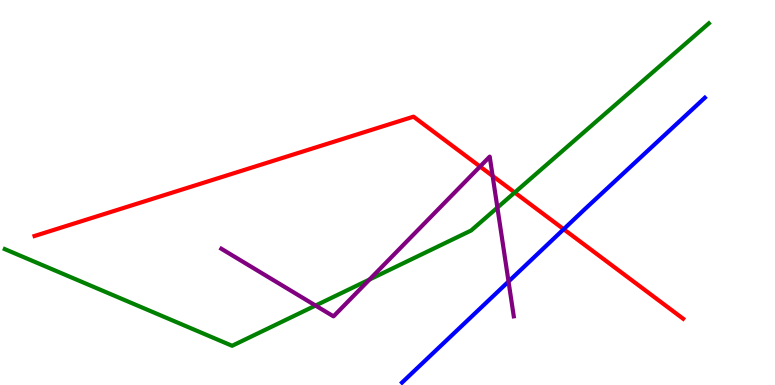[{'lines': ['blue', 'red'], 'intersections': [{'x': 7.27, 'y': 4.05}]}, {'lines': ['green', 'red'], 'intersections': [{'x': 6.64, 'y': 5.0}]}, {'lines': ['purple', 'red'], 'intersections': [{'x': 6.19, 'y': 5.67}, {'x': 6.36, 'y': 5.43}]}, {'lines': ['blue', 'green'], 'intersections': []}, {'lines': ['blue', 'purple'], 'intersections': [{'x': 6.56, 'y': 2.69}]}, {'lines': ['green', 'purple'], 'intersections': [{'x': 4.07, 'y': 2.06}, {'x': 4.77, 'y': 2.74}, {'x': 6.42, 'y': 4.61}]}]